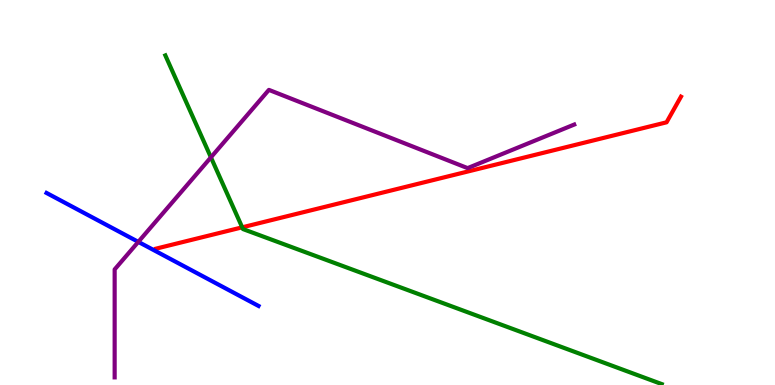[{'lines': ['blue', 'red'], 'intersections': []}, {'lines': ['green', 'red'], 'intersections': [{'x': 3.13, 'y': 4.1}]}, {'lines': ['purple', 'red'], 'intersections': []}, {'lines': ['blue', 'green'], 'intersections': []}, {'lines': ['blue', 'purple'], 'intersections': [{'x': 1.78, 'y': 3.72}]}, {'lines': ['green', 'purple'], 'intersections': [{'x': 2.72, 'y': 5.91}]}]